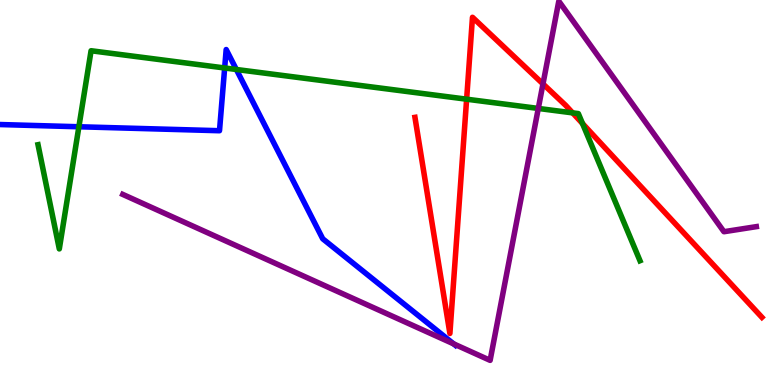[{'lines': ['blue', 'red'], 'intersections': []}, {'lines': ['green', 'red'], 'intersections': [{'x': 6.02, 'y': 7.42}, {'x': 7.39, 'y': 7.07}, {'x': 7.52, 'y': 6.79}]}, {'lines': ['purple', 'red'], 'intersections': [{'x': 7.01, 'y': 7.82}]}, {'lines': ['blue', 'green'], 'intersections': [{'x': 1.02, 'y': 6.71}, {'x': 2.9, 'y': 8.23}, {'x': 3.05, 'y': 8.2}]}, {'lines': ['blue', 'purple'], 'intersections': [{'x': 5.85, 'y': 1.07}]}, {'lines': ['green', 'purple'], 'intersections': [{'x': 6.95, 'y': 7.18}]}]